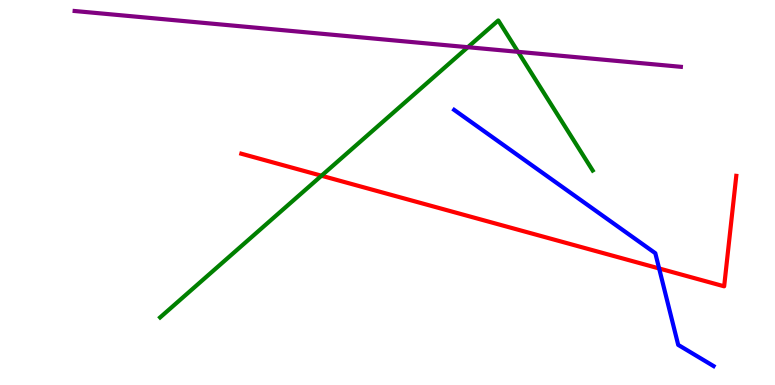[{'lines': ['blue', 'red'], 'intersections': [{'x': 8.5, 'y': 3.03}]}, {'lines': ['green', 'red'], 'intersections': [{'x': 4.15, 'y': 5.44}]}, {'lines': ['purple', 'red'], 'intersections': []}, {'lines': ['blue', 'green'], 'intersections': []}, {'lines': ['blue', 'purple'], 'intersections': []}, {'lines': ['green', 'purple'], 'intersections': [{'x': 6.04, 'y': 8.77}, {'x': 6.68, 'y': 8.65}]}]